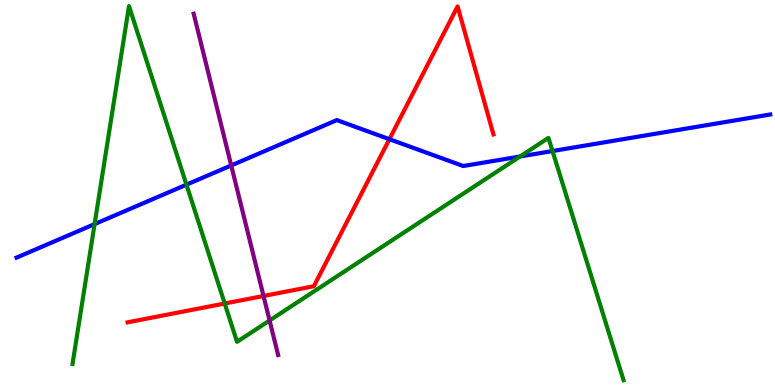[{'lines': ['blue', 'red'], 'intersections': [{'x': 5.02, 'y': 6.38}]}, {'lines': ['green', 'red'], 'intersections': [{'x': 2.9, 'y': 2.12}]}, {'lines': ['purple', 'red'], 'intersections': [{'x': 3.4, 'y': 2.31}]}, {'lines': ['blue', 'green'], 'intersections': [{'x': 1.22, 'y': 4.18}, {'x': 2.41, 'y': 5.2}, {'x': 6.71, 'y': 5.94}, {'x': 7.13, 'y': 6.08}]}, {'lines': ['blue', 'purple'], 'intersections': [{'x': 2.98, 'y': 5.7}]}, {'lines': ['green', 'purple'], 'intersections': [{'x': 3.48, 'y': 1.68}]}]